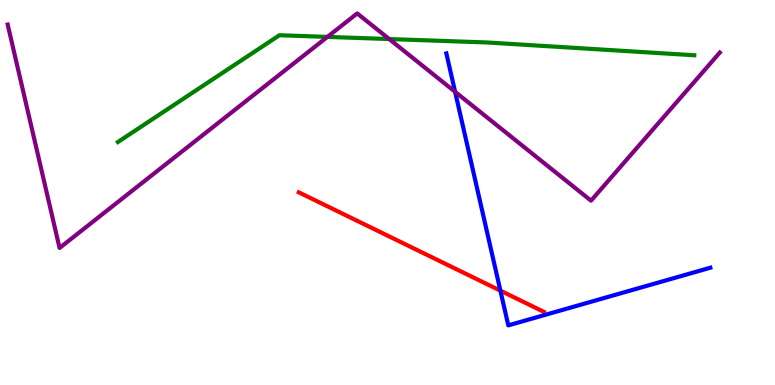[{'lines': ['blue', 'red'], 'intersections': [{'x': 6.46, 'y': 2.45}]}, {'lines': ['green', 'red'], 'intersections': []}, {'lines': ['purple', 'red'], 'intersections': []}, {'lines': ['blue', 'green'], 'intersections': []}, {'lines': ['blue', 'purple'], 'intersections': [{'x': 5.87, 'y': 7.61}]}, {'lines': ['green', 'purple'], 'intersections': [{'x': 4.22, 'y': 9.04}, {'x': 5.02, 'y': 8.99}]}]